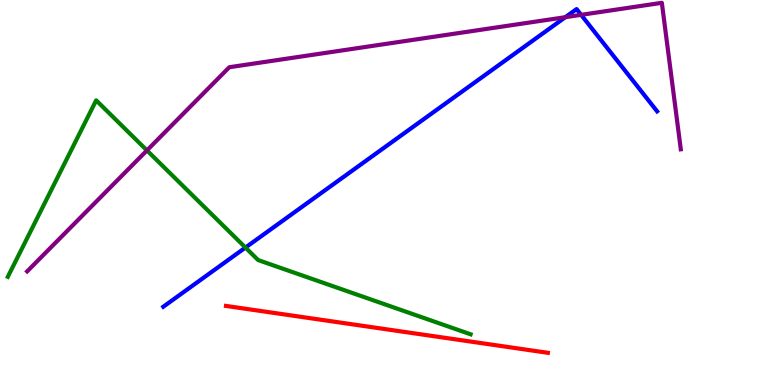[{'lines': ['blue', 'red'], 'intersections': []}, {'lines': ['green', 'red'], 'intersections': []}, {'lines': ['purple', 'red'], 'intersections': []}, {'lines': ['blue', 'green'], 'intersections': [{'x': 3.17, 'y': 3.57}]}, {'lines': ['blue', 'purple'], 'intersections': [{'x': 7.29, 'y': 9.55}, {'x': 7.5, 'y': 9.61}]}, {'lines': ['green', 'purple'], 'intersections': [{'x': 1.9, 'y': 6.09}]}]